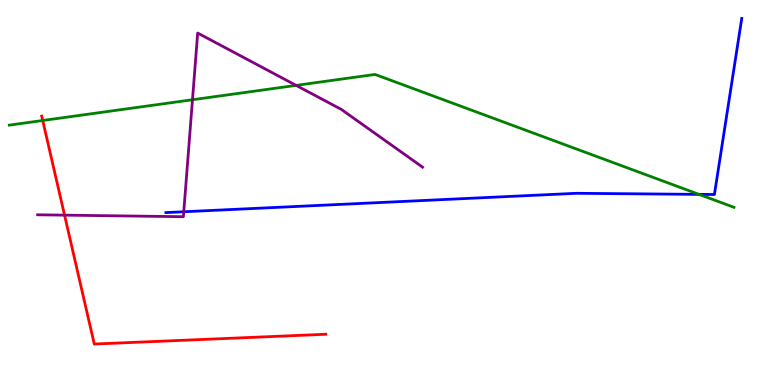[{'lines': ['blue', 'red'], 'intersections': []}, {'lines': ['green', 'red'], 'intersections': [{'x': 0.551, 'y': 6.87}]}, {'lines': ['purple', 'red'], 'intersections': [{'x': 0.833, 'y': 4.41}]}, {'lines': ['blue', 'green'], 'intersections': [{'x': 9.02, 'y': 4.95}]}, {'lines': ['blue', 'purple'], 'intersections': [{'x': 2.37, 'y': 4.5}]}, {'lines': ['green', 'purple'], 'intersections': [{'x': 2.48, 'y': 7.41}, {'x': 3.82, 'y': 7.78}]}]